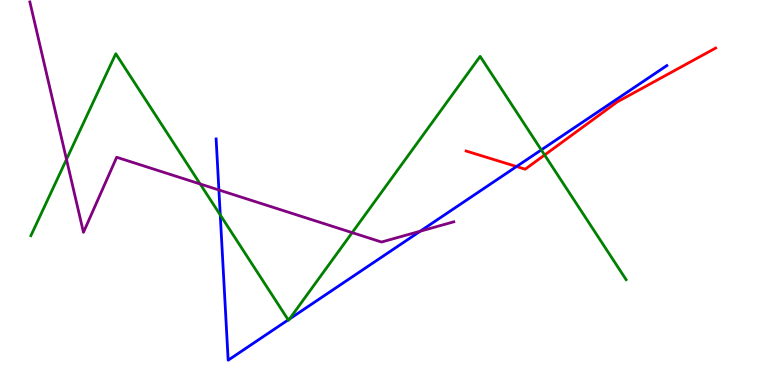[{'lines': ['blue', 'red'], 'intersections': [{'x': 6.67, 'y': 5.67}]}, {'lines': ['green', 'red'], 'intersections': [{'x': 7.03, 'y': 5.97}]}, {'lines': ['purple', 'red'], 'intersections': []}, {'lines': ['blue', 'green'], 'intersections': [{'x': 2.84, 'y': 4.42}, {'x': 3.72, 'y': 1.69}, {'x': 3.73, 'y': 1.71}, {'x': 6.98, 'y': 6.11}]}, {'lines': ['blue', 'purple'], 'intersections': [{'x': 2.82, 'y': 5.07}, {'x': 5.42, 'y': 3.99}]}, {'lines': ['green', 'purple'], 'intersections': [{'x': 0.858, 'y': 5.86}, {'x': 2.58, 'y': 5.22}, {'x': 4.54, 'y': 3.96}]}]